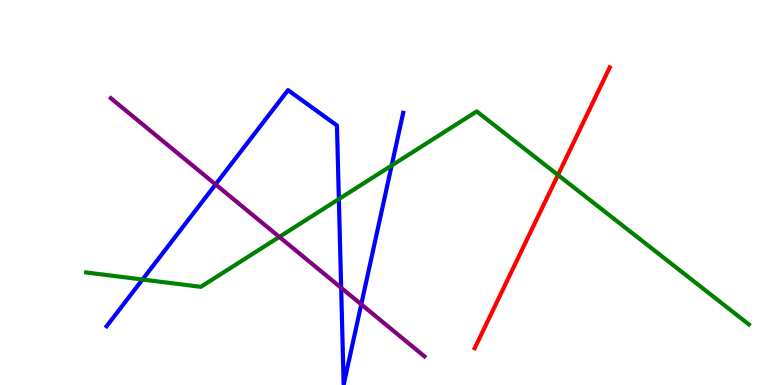[{'lines': ['blue', 'red'], 'intersections': []}, {'lines': ['green', 'red'], 'intersections': [{'x': 7.2, 'y': 5.45}]}, {'lines': ['purple', 'red'], 'intersections': []}, {'lines': ['blue', 'green'], 'intersections': [{'x': 1.84, 'y': 2.74}, {'x': 4.37, 'y': 4.83}, {'x': 5.05, 'y': 5.7}]}, {'lines': ['blue', 'purple'], 'intersections': [{'x': 2.78, 'y': 5.21}, {'x': 4.4, 'y': 2.52}, {'x': 4.66, 'y': 2.09}]}, {'lines': ['green', 'purple'], 'intersections': [{'x': 3.6, 'y': 3.85}]}]